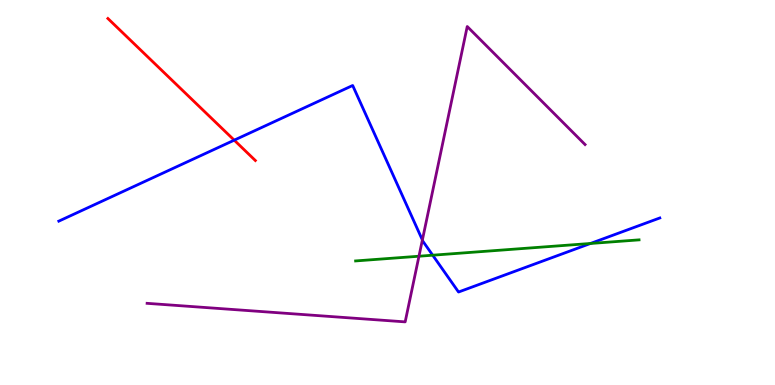[{'lines': ['blue', 'red'], 'intersections': [{'x': 3.02, 'y': 6.36}]}, {'lines': ['green', 'red'], 'intersections': []}, {'lines': ['purple', 'red'], 'intersections': []}, {'lines': ['blue', 'green'], 'intersections': [{'x': 5.58, 'y': 3.37}, {'x': 7.62, 'y': 3.68}]}, {'lines': ['blue', 'purple'], 'intersections': [{'x': 5.45, 'y': 3.77}]}, {'lines': ['green', 'purple'], 'intersections': [{'x': 5.41, 'y': 3.34}]}]